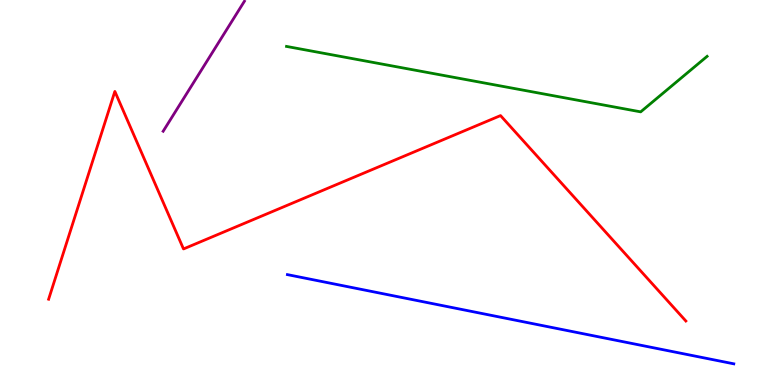[{'lines': ['blue', 'red'], 'intersections': []}, {'lines': ['green', 'red'], 'intersections': []}, {'lines': ['purple', 'red'], 'intersections': []}, {'lines': ['blue', 'green'], 'intersections': []}, {'lines': ['blue', 'purple'], 'intersections': []}, {'lines': ['green', 'purple'], 'intersections': []}]